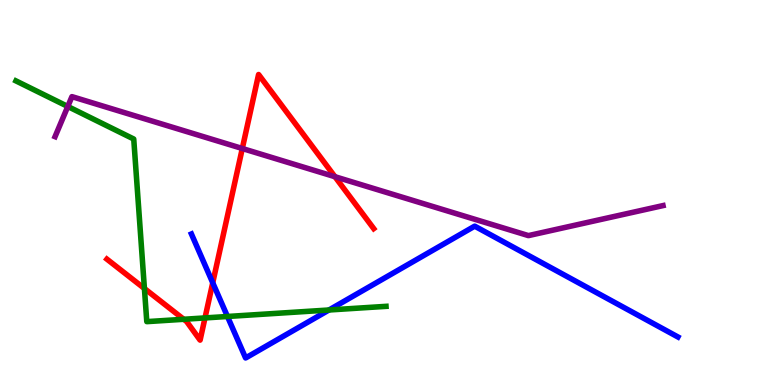[{'lines': ['blue', 'red'], 'intersections': [{'x': 2.74, 'y': 2.66}]}, {'lines': ['green', 'red'], 'intersections': [{'x': 1.86, 'y': 2.51}, {'x': 2.37, 'y': 1.71}, {'x': 2.65, 'y': 1.74}]}, {'lines': ['purple', 'red'], 'intersections': [{'x': 3.13, 'y': 6.14}, {'x': 4.32, 'y': 5.41}]}, {'lines': ['blue', 'green'], 'intersections': [{'x': 2.94, 'y': 1.78}, {'x': 4.24, 'y': 1.95}]}, {'lines': ['blue', 'purple'], 'intersections': []}, {'lines': ['green', 'purple'], 'intersections': [{'x': 0.875, 'y': 7.23}]}]